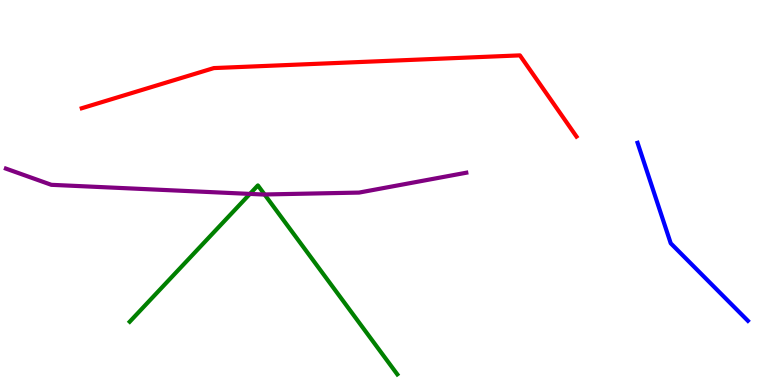[{'lines': ['blue', 'red'], 'intersections': []}, {'lines': ['green', 'red'], 'intersections': []}, {'lines': ['purple', 'red'], 'intersections': []}, {'lines': ['blue', 'green'], 'intersections': []}, {'lines': ['blue', 'purple'], 'intersections': []}, {'lines': ['green', 'purple'], 'intersections': [{'x': 3.22, 'y': 4.96}, {'x': 3.41, 'y': 4.95}]}]